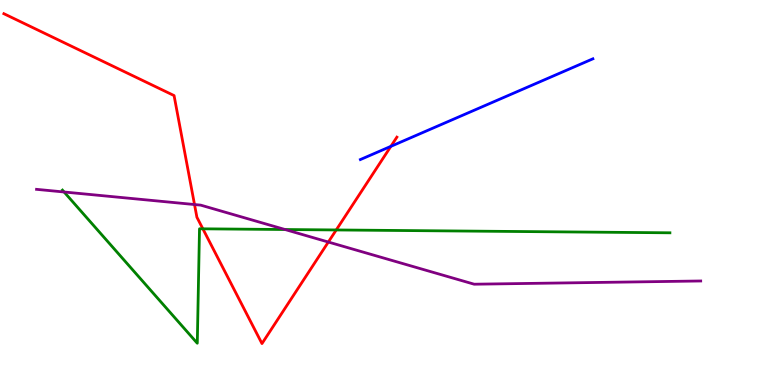[{'lines': ['blue', 'red'], 'intersections': [{'x': 5.04, 'y': 6.2}]}, {'lines': ['green', 'red'], 'intersections': [{'x': 2.62, 'y': 4.06}, {'x': 4.34, 'y': 4.03}]}, {'lines': ['purple', 'red'], 'intersections': [{'x': 2.51, 'y': 4.69}, {'x': 4.24, 'y': 3.71}]}, {'lines': ['blue', 'green'], 'intersections': []}, {'lines': ['blue', 'purple'], 'intersections': []}, {'lines': ['green', 'purple'], 'intersections': [{'x': 0.827, 'y': 5.01}, {'x': 3.68, 'y': 4.04}]}]